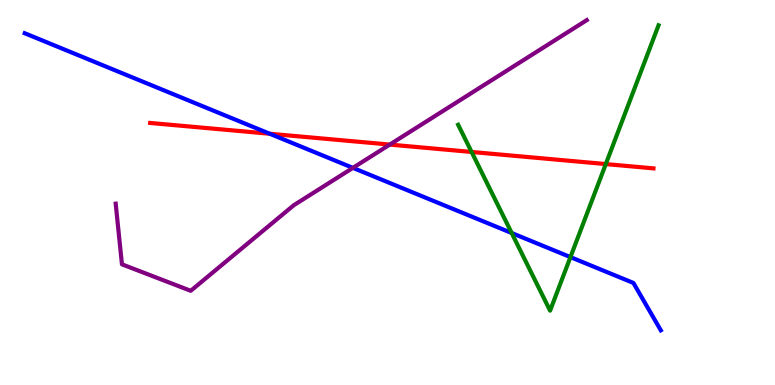[{'lines': ['blue', 'red'], 'intersections': [{'x': 3.48, 'y': 6.53}]}, {'lines': ['green', 'red'], 'intersections': [{'x': 6.09, 'y': 6.05}, {'x': 7.82, 'y': 5.74}]}, {'lines': ['purple', 'red'], 'intersections': [{'x': 5.03, 'y': 6.24}]}, {'lines': ['blue', 'green'], 'intersections': [{'x': 6.6, 'y': 3.95}, {'x': 7.36, 'y': 3.32}]}, {'lines': ['blue', 'purple'], 'intersections': [{'x': 4.55, 'y': 5.64}]}, {'lines': ['green', 'purple'], 'intersections': []}]